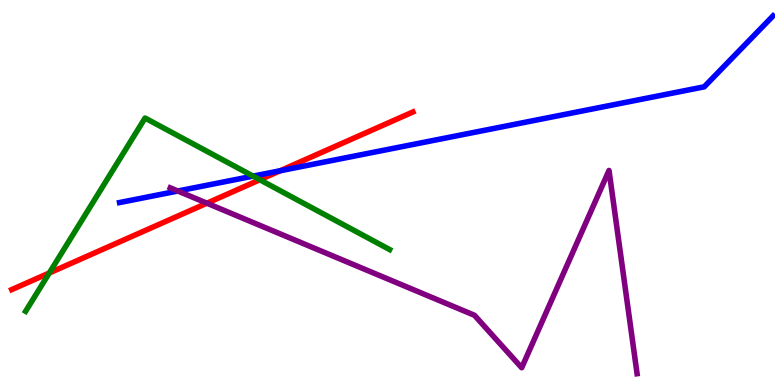[{'lines': ['blue', 'red'], 'intersections': [{'x': 3.62, 'y': 5.56}]}, {'lines': ['green', 'red'], 'intersections': [{'x': 0.636, 'y': 2.91}, {'x': 3.35, 'y': 5.33}]}, {'lines': ['purple', 'red'], 'intersections': [{'x': 2.67, 'y': 4.72}]}, {'lines': ['blue', 'green'], 'intersections': [{'x': 3.27, 'y': 5.43}]}, {'lines': ['blue', 'purple'], 'intersections': [{'x': 2.29, 'y': 5.04}]}, {'lines': ['green', 'purple'], 'intersections': []}]